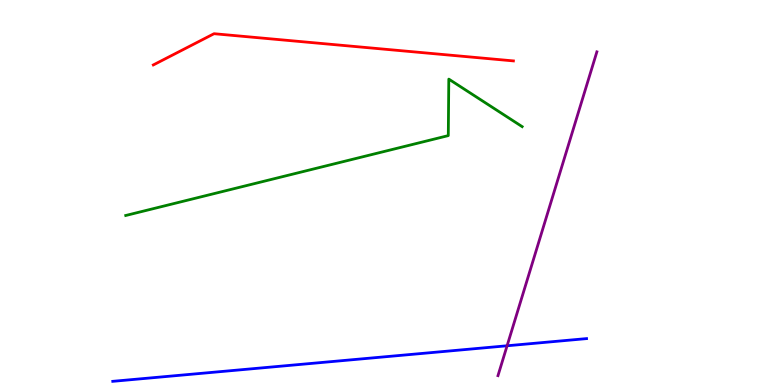[{'lines': ['blue', 'red'], 'intersections': []}, {'lines': ['green', 'red'], 'intersections': []}, {'lines': ['purple', 'red'], 'intersections': []}, {'lines': ['blue', 'green'], 'intersections': []}, {'lines': ['blue', 'purple'], 'intersections': [{'x': 6.54, 'y': 1.02}]}, {'lines': ['green', 'purple'], 'intersections': []}]